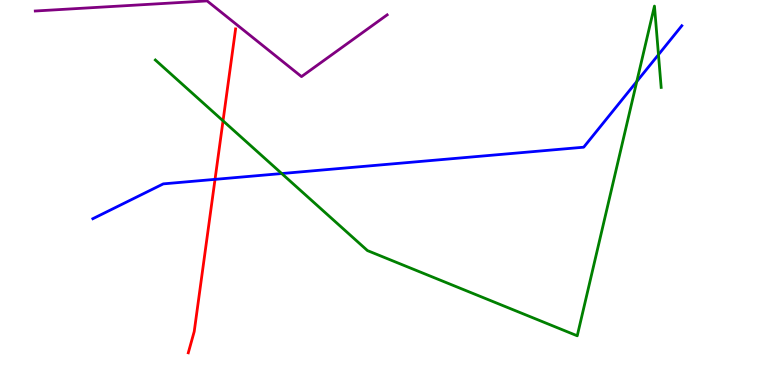[{'lines': ['blue', 'red'], 'intersections': [{'x': 2.77, 'y': 5.34}]}, {'lines': ['green', 'red'], 'intersections': [{'x': 2.88, 'y': 6.86}]}, {'lines': ['purple', 'red'], 'intersections': []}, {'lines': ['blue', 'green'], 'intersections': [{'x': 3.64, 'y': 5.49}, {'x': 8.22, 'y': 7.88}, {'x': 8.5, 'y': 8.58}]}, {'lines': ['blue', 'purple'], 'intersections': []}, {'lines': ['green', 'purple'], 'intersections': []}]